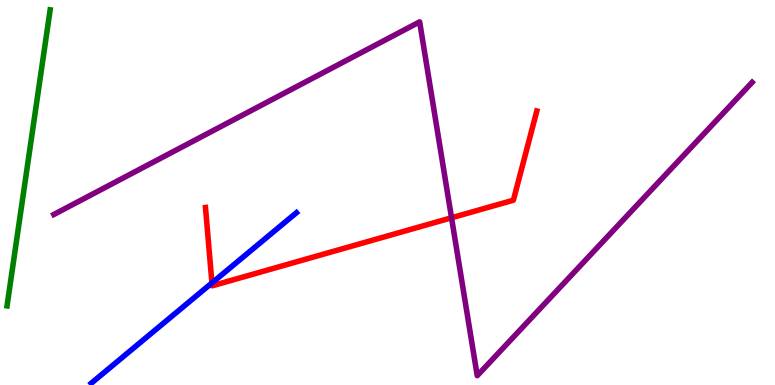[{'lines': ['blue', 'red'], 'intersections': [{'x': 2.73, 'y': 2.65}]}, {'lines': ['green', 'red'], 'intersections': []}, {'lines': ['purple', 'red'], 'intersections': [{'x': 5.83, 'y': 4.34}]}, {'lines': ['blue', 'green'], 'intersections': []}, {'lines': ['blue', 'purple'], 'intersections': []}, {'lines': ['green', 'purple'], 'intersections': []}]